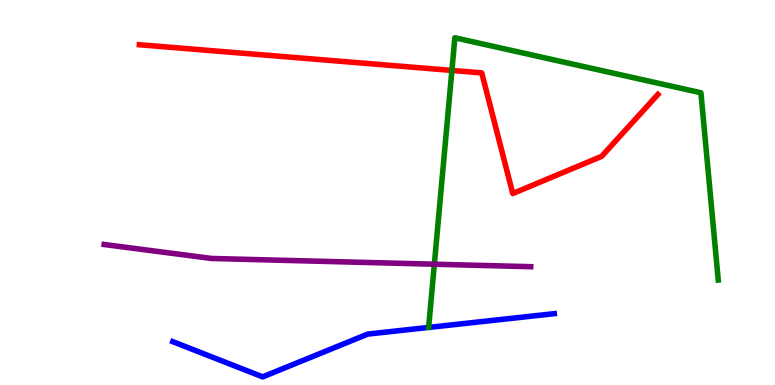[{'lines': ['blue', 'red'], 'intersections': []}, {'lines': ['green', 'red'], 'intersections': [{'x': 5.83, 'y': 8.17}]}, {'lines': ['purple', 'red'], 'intersections': []}, {'lines': ['blue', 'green'], 'intersections': []}, {'lines': ['blue', 'purple'], 'intersections': []}, {'lines': ['green', 'purple'], 'intersections': [{'x': 5.6, 'y': 3.14}]}]